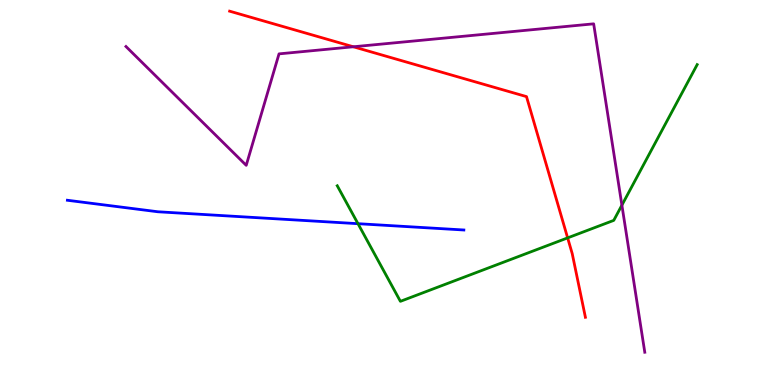[{'lines': ['blue', 'red'], 'intersections': []}, {'lines': ['green', 'red'], 'intersections': [{'x': 7.32, 'y': 3.82}]}, {'lines': ['purple', 'red'], 'intersections': [{'x': 4.56, 'y': 8.79}]}, {'lines': ['blue', 'green'], 'intersections': [{'x': 4.62, 'y': 4.19}]}, {'lines': ['blue', 'purple'], 'intersections': []}, {'lines': ['green', 'purple'], 'intersections': [{'x': 8.02, 'y': 4.67}]}]